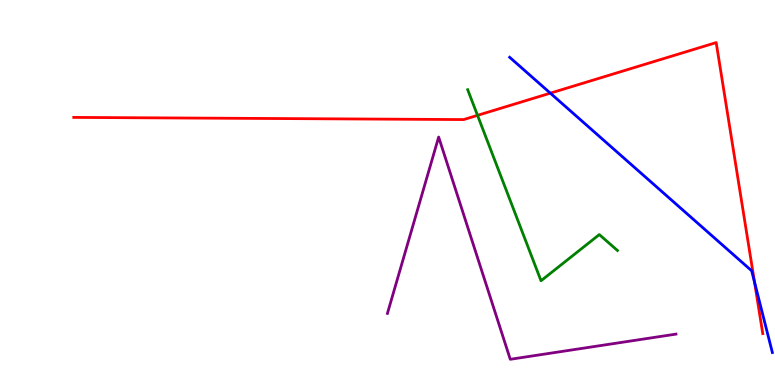[{'lines': ['blue', 'red'], 'intersections': [{'x': 7.1, 'y': 7.58}, {'x': 9.74, 'y': 2.67}]}, {'lines': ['green', 'red'], 'intersections': [{'x': 6.16, 'y': 7.0}]}, {'lines': ['purple', 'red'], 'intersections': []}, {'lines': ['blue', 'green'], 'intersections': []}, {'lines': ['blue', 'purple'], 'intersections': []}, {'lines': ['green', 'purple'], 'intersections': []}]